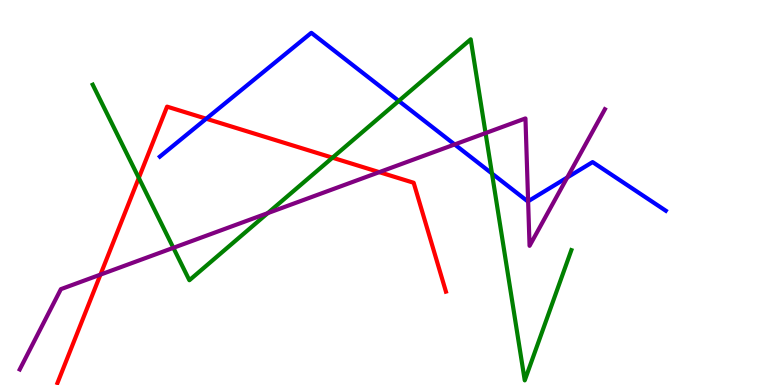[{'lines': ['blue', 'red'], 'intersections': [{'x': 2.66, 'y': 6.92}]}, {'lines': ['green', 'red'], 'intersections': [{'x': 1.79, 'y': 5.38}, {'x': 4.29, 'y': 5.9}]}, {'lines': ['purple', 'red'], 'intersections': [{'x': 1.3, 'y': 2.87}, {'x': 4.89, 'y': 5.53}]}, {'lines': ['blue', 'green'], 'intersections': [{'x': 5.15, 'y': 7.38}, {'x': 6.35, 'y': 5.49}]}, {'lines': ['blue', 'purple'], 'intersections': [{'x': 5.87, 'y': 6.25}, {'x': 6.81, 'y': 4.77}, {'x': 7.32, 'y': 5.39}]}, {'lines': ['green', 'purple'], 'intersections': [{'x': 2.24, 'y': 3.56}, {'x': 3.45, 'y': 4.46}, {'x': 6.27, 'y': 6.54}]}]